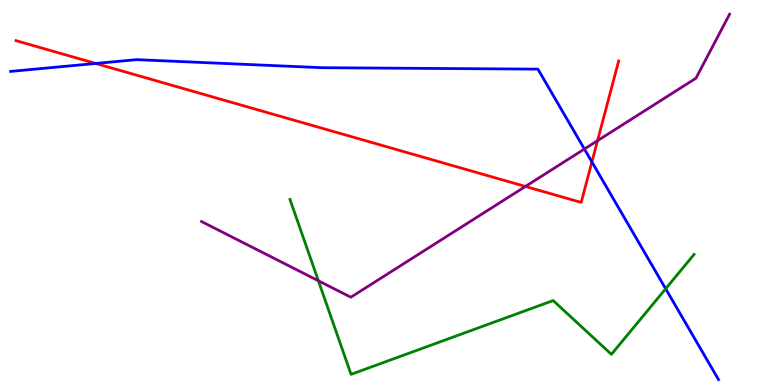[{'lines': ['blue', 'red'], 'intersections': [{'x': 1.23, 'y': 8.35}, {'x': 7.64, 'y': 5.79}]}, {'lines': ['green', 'red'], 'intersections': []}, {'lines': ['purple', 'red'], 'intersections': [{'x': 6.78, 'y': 5.16}, {'x': 7.71, 'y': 6.35}]}, {'lines': ['blue', 'green'], 'intersections': [{'x': 8.59, 'y': 2.5}]}, {'lines': ['blue', 'purple'], 'intersections': [{'x': 7.54, 'y': 6.13}]}, {'lines': ['green', 'purple'], 'intersections': [{'x': 4.11, 'y': 2.71}]}]